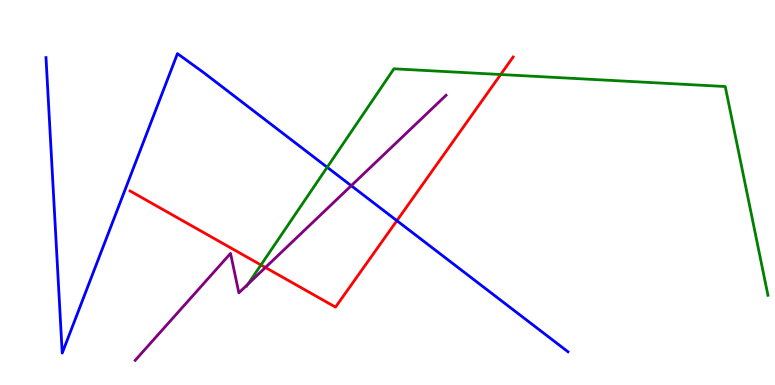[{'lines': ['blue', 'red'], 'intersections': [{'x': 5.12, 'y': 4.27}]}, {'lines': ['green', 'red'], 'intersections': [{'x': 3.37, 'y': 3.12}, {'x': 6.46, 'y': 8.06}]}, {'lines': ['purple', 'red'], 'intersections': [{'x': 3.42, 'y': 3.05}]}, {'lines': ['blue', 'green'], 'intersections': [{'x': 4.22, 'y': 5.66}]}, {'lines': ['blue', 'purple'], 'intersections': [{'x': 4.53, 'y': 5.18}]}, {'lines': ['green', 'purple'], 'intersections': [{'x': 3.2, 'y': 2.62}]}]